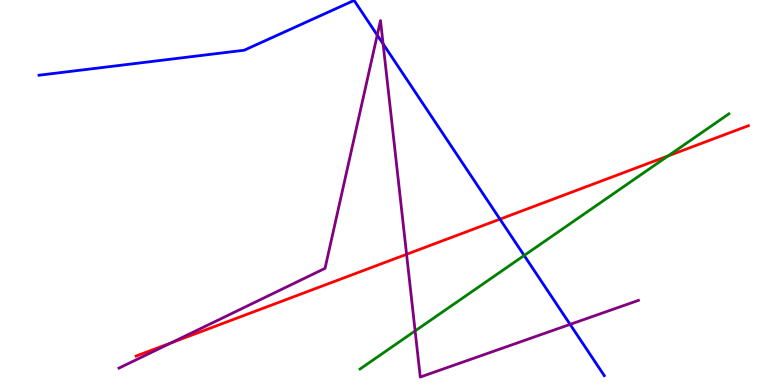[{'lines': ['blue', 'red'], 'intersections': [{'x': 6.45, 'y': 4.31}]}, {'lines': ['green', 'red'], 'intersections': [{'x': 8.62, 'y': 5.95}]}, {'lines': ['purple', 'red'], 'intersections': [{'x': 2.21, 'y': 1.09}, {'x': 5.25, 'y': 3.39}]}, {'lines': ['blue', 'green'], 'intersections': [{'x': 6.76, 'y': 3.36}]}, {'lines': ['blue', 'purple'], 'intersections': [{'x': 4.87, 'y': 9.09}, {'x': 4.94, 'y': 8.86}, {'x': 7.36, 'y': 1.57}]}, {'lines': ['green', 'purple'], 'intersections': [{'x': 5.36, 'y': 1.4}]}]